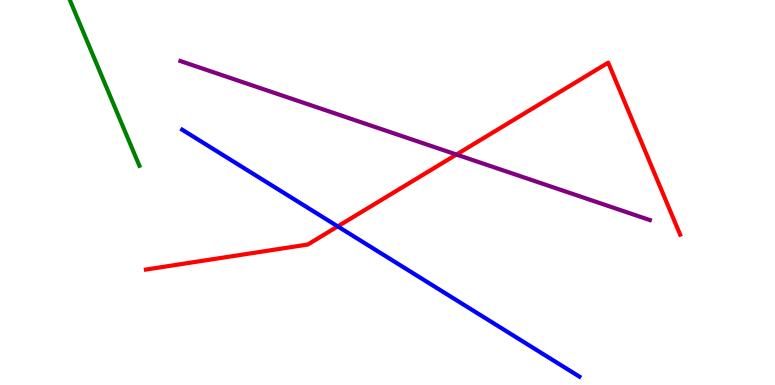[{'lines': ['blue', 'red'], 'intersections': [{'x': 4.36, 'y': 4.12}]}, {'lines': ['green', 'red'], 'intersections': []}, {'lines': ['purple', 'red'], 'intersections': [{'x': 5.89, 'y': 5.99}]}, {'lines': ['blue', 'green'], 'intersections': []}, {'lines': ['blue', 'purple'], 'intersections': []}, {'lines': ['green', 'purple'], 'intersections': []}]